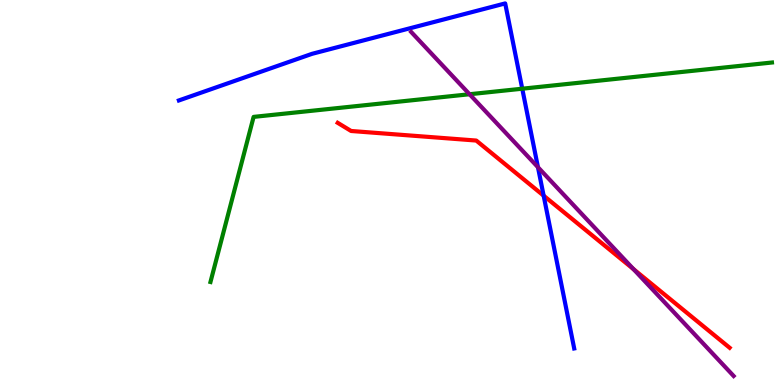[{'lines': ['blue', 'red'], 'intersections': [{'x': 7.01, 'y': 4.92}]}, {'lines': ['green', 'red'], 'intersections': []}, {'lines': ['purple', 'red'], 'intersections': [{'x': 8.17, 'y': 3.01}]}, {'lines': ['blue', 'green'], 'intersections': [{'x': 6.74, 'y': 7.7}]}, {'lines': ['blue', 'purple'], 'intersections': [{'x': 6.94, 'y': 5.66}]}, {'lines': ['green', 'purple'], 'intersections': [{'x': 6.06, 'y': 7.55}]}]